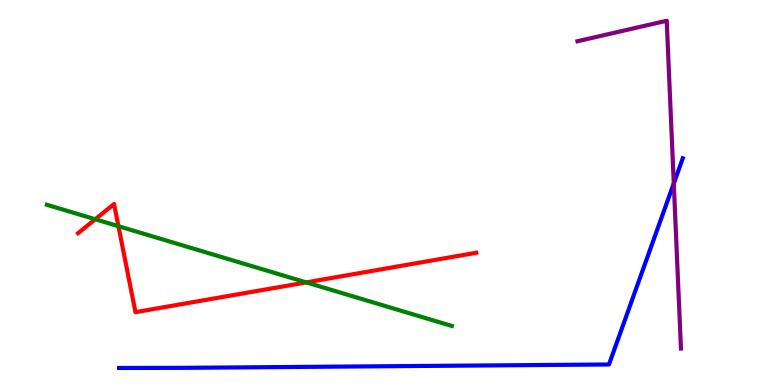[{'lines': ['blue', 'red'], 'intersections': []}, {'lines': ['green', 'red'], 'intersections': [{'x': 1.23, 'y': 4.31}, {'x': 1.53, 'y': 4.12}, {'x': 3.95, 'y': 2.67}]}, {'lines': ['purple', 'red'], 'intersections': []}, {'lines': ['blue', 'green'], 'intersections': []}, {'lines': ['blue', 'purple'], 'intersections': [{'x': 8.69, 'y': 5.23}]}, {'lines': ['green', 'purple'], 'intersections': []}]